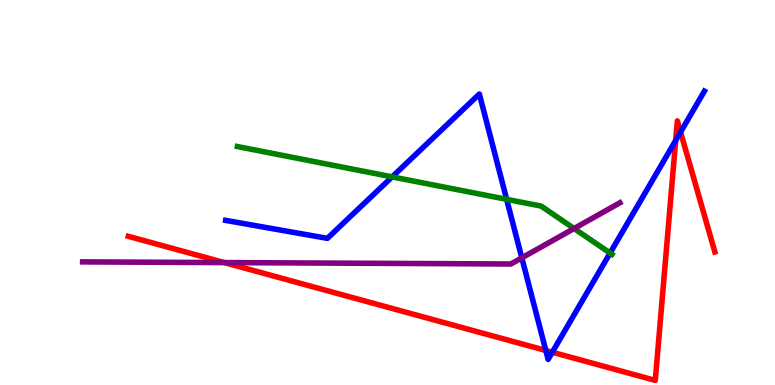[{'lines': ['blue', 'red'], 'intersections': [{'x': 7.04, 'y': 0.897}, {'x': 7.13, 'y': 0.851}, {'x': 8.72, 'y': 6.35}, {'x': 8.78, 'y': 6.57}]}, {'lines': ['green', 'red'], 'intersections': []}, {'lines': ['purple', 'red'], 'intersections': [{'x': 2.9, 'y': 3.18}]}, {'lines': ['blue', 'green'], 'intersections': [{'x': 5.06, 'y': 5.41}, {'x': 6.54, 'y': 4.82}, {'x': 7.87, 'y': 3.43}]}, {'lines': ['blue', 'purple'], 'intersections': [{'x': 6.73, 'y': 3.3}]}, {'lines': ['green', 'purple'], 'intersections': [{'x': 7.41, 'y': 4.06}]}]